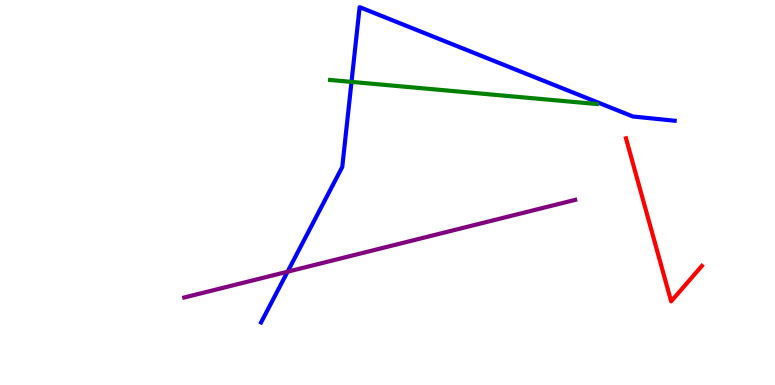[{'lines': ['blue', 'red'], 'intersections': []}, {'lines': ['green', 'red'], 'intersections': []}, {'lines': ['purple', 'red'], 'intersections': []}, {'lines': ['blue', 'green'], 'intersections': [{'x': 4.54, 'y': 7.87}]}, {'lines': ['blue', 'purple'], 'intersections': [{'x': 3.71, 'y': 2.94}]}, {'lines': ['green', 'purple'], 'intersections': []}]